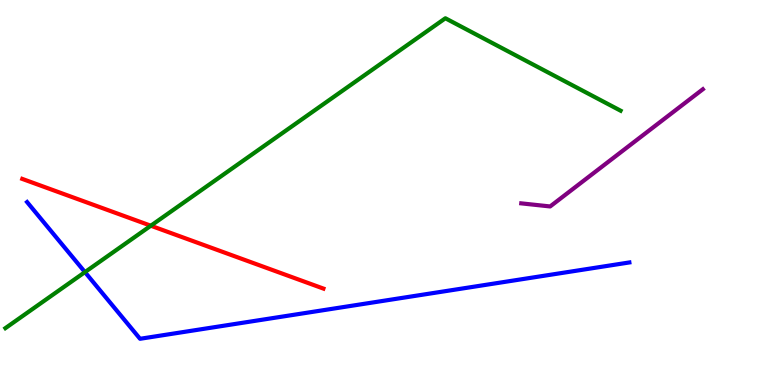[{'lines': ['blue', 'red'], 'intersections': []}, {'lines': ['green', 'red'], 'intersections': [{'x': 1.95, 'y': 4.14}]}, {'lines': ['purple', 'red'], 'intersections': []}, {'lines': ['blue', 'green'], 'intersections': [{'x': 1.1, 'y': 2.93}]}, {'lines': ['blue', 'purple'], 'intersections': []}, {'lines': ['green', 'purple'], 'intersections': []}]